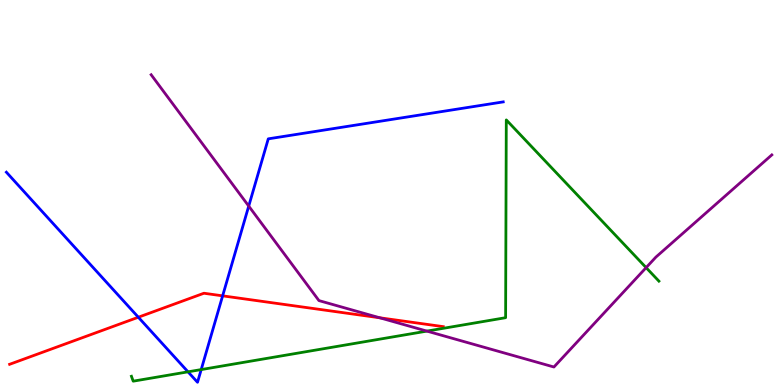[{'lines': ['blue', 'red'], 'intersections': [{'x': 1.78, 'y': 1.76}, {'x': 2.87, 'y': 2.32}]}, {'lines': ['green', 'red'], 'intersections': []}, {'lines': ['purple', 'red'], 'intersections': [{'x': 4.9, 'y': 1.75}]}, {'lines': ['blue', 'green'], 'intersections': [{'x': 2.43, 'y': 0.342}, {'x': 2.6, 'y': 0.401}]}, {'lines': ['blue', 'purple'], 'intersections': [{'x': 3.21, 'y': 4.65}]}, {'lines': ['green', 'purple'], 'intersections': [{'x': 5.51, 'y': 1.4}, {'x': 8.34, 'y': 3.05}]}]